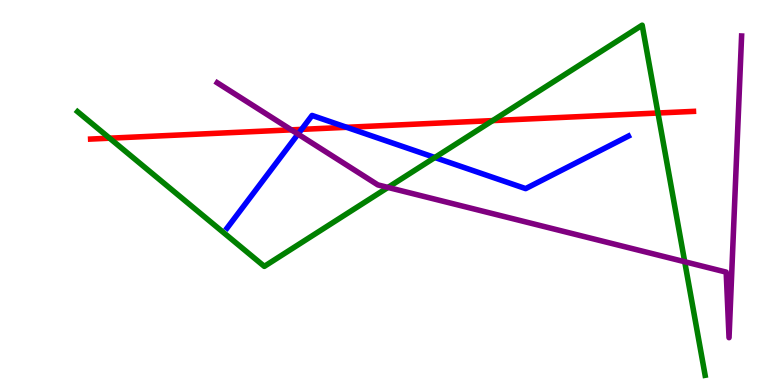[{'lines': ['blue', 'red'], 'intersections': [{'x': 3.89, 'y': 6.64}, {'x': 4.47, 'y': 6.69}]}, {'lines': ['green', 'red'], 'intersections': [{'x': 1.41, 'y': 6.41}, {'x': 6.36, 'y': 6.87}, {'x': 8.49, 'y': 7.06}]}, {'lines': ['purple', 'red'], 'intersections': [{'x': 3.76, 'y': 6.63}]}, {'lines': ['blue', 'green'], 'intersections': [{'x': 5.61, 'y': 5.91}]}, {'lines': ['blue', 'purple'], 'intersections': [{'x': 3.85, 'y': 6.52}]}, {'lines': ['green', 'purple'], 'intersections': [{'x': 5.01, 'y': 5.13}, {'x': 8.83, 'y': 3.2}]}]